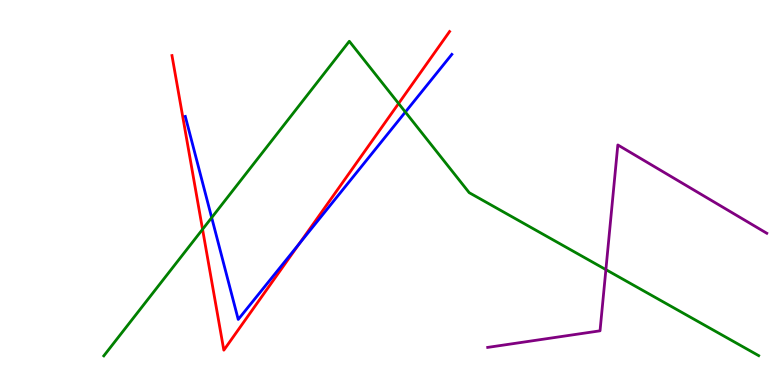[{'lines': ['blue', 'red'], 'intersections': [{'x': 3.86, 'y': 3.67}]}, {'lines': ['green', 'red'], 'intersections': [{'x': 2.61, 'y': 4.04}, {'x': 5.14, 'y': 7.31}]}, {'lines': ['purple', 'red'], 'intersections': []}, {'lines': ['blue', 'green'], 'intersections': [{'x': 2.73, 'y': 4.35}, {'x': 5.23, 'y': 7.09}]}, {'lines': ['blue', 'purple'], 'intersections': []}, {'lines': ['green', 'purple'], 'intersections': [{'x': 7.82, 'y': 3.0}]}]